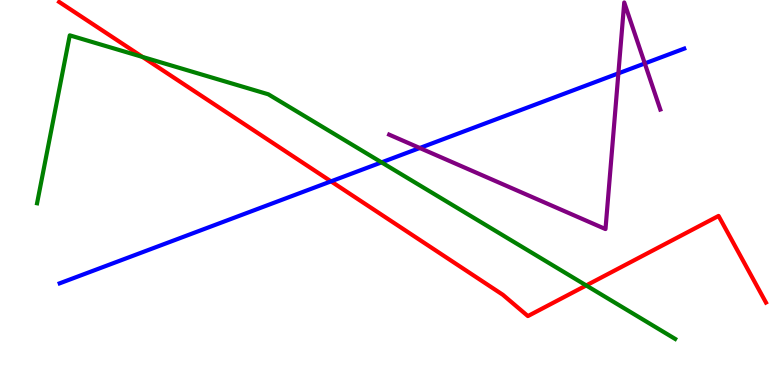[{'lines': ['blue', 'red'], 'intersections': [{'x': 4.27, 'y': 5.29}]}, {'lines': ['green', 'red'], 'intersections': [{'x': 1.84, 'y': 8.52}, {'x': 7.56, 'y': 2.59}]}, {'lines': ['purple', 'red'], 'intersections': []}, {'lines': ['blue', 'green'], 'intersections': [{'x': 4.92, 'y': 5.78}]}, {'lines': ['blue', 'purple'], 'intersections': [{'x': 5.42, 'y': 6.16}, {'x': 7.98, 'y': 8.09}, {'x': 8.32, 'y': 8.35}]}, {'lines': ['green', 'purple'], 'intersections': []}]